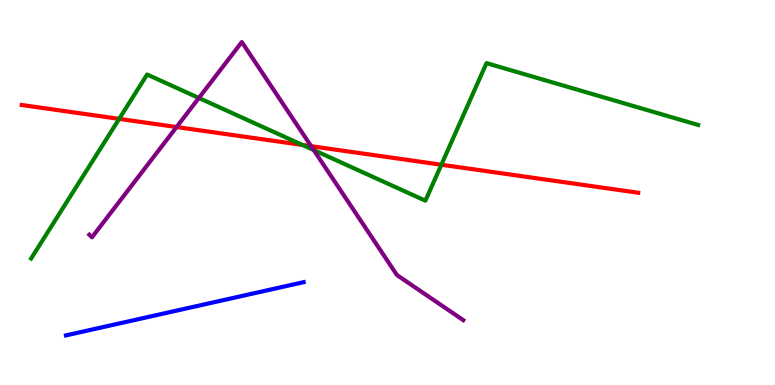[{'lines': ['blue', 'red'], 'intersections': []}, {'lines': ['green', 'red'], 'intersections': [{'x': 1.54, 'y': 6.91}, {'x': 3.9, 'y': 6.23}, {'x': 5.7, 'y': 5.72}]}, {'lines': ['purple', 'red'], 'intersections': [{'x': 2.28, 'y': 6.7}, {'x': 4.01, 'y': 6.2}]}, {'lines': ['blue', 'green'], 'intersections': []}, {'lines': ['blue', 'purple'], 'intersections': []}, {'lines': ['green', 'purple'], 'intersections': [{'x': 2.57, 'y': 7.46}, {'x': 4.05, 'y': 6.1}]}]